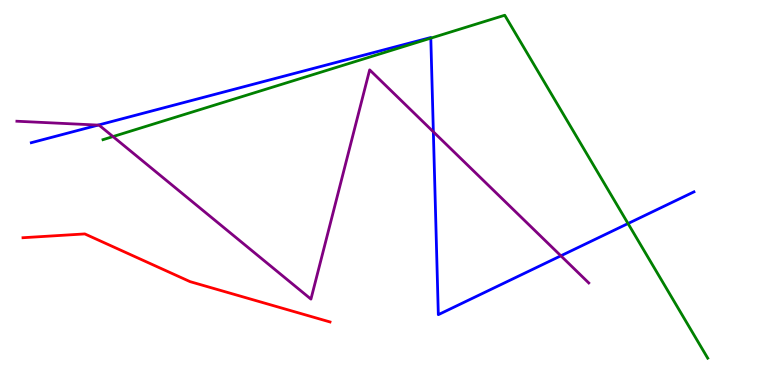[{'lines': ['blue', 'red'], 'intersections': []}, {'lines': ['green', 'red'], 'intersections': []}, {'lines': ['purple', 'red'], 'intersections': []}, {'lines': ['blue', 'green'], 'intersections': [{'x': 5.56, 'y': 9.01}, {'x': 8.1, 'y': 4.19}]}, {'lines': ['blue', 'purple'], 'intersections': [{'x': 1.27, 'y': 6.75}, {'x': 5.59, 'y': 6.58}, {'x': 7.24, 'y': 3.36}]}, {'lines': ['green', 'purple'], 'intersections': [{'x': 1.46, 'y': 6.45}]}]